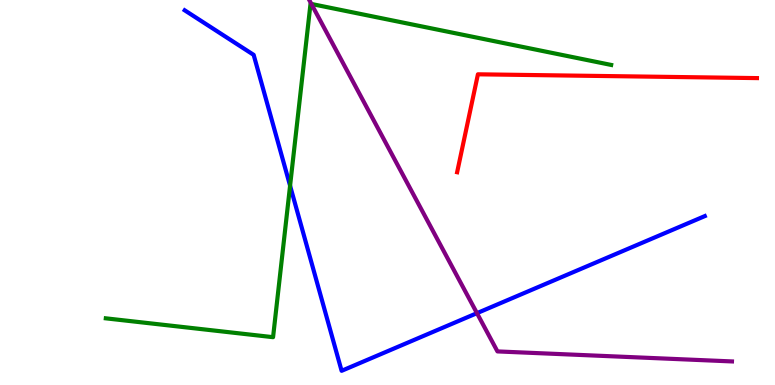[{'lines': ['blue', 'red'], 'intersections': []}, {'lines': ['green', 'red'], 'intersections': []}, {'lines': ['purple', 'red'], 'intersections': []}, {'lines': ['blue', 'green'], 'intersections': [{'x': 3.74, 'y': 5.18}]}, {'lines': ['blue', 'purple'], 'intersections': [{'x': 6.15, 'y': 1.87}]}, {'lines': ['green', 'purple'], 'intersections': [{'x': 4.02, 'y': 9.9}]}]